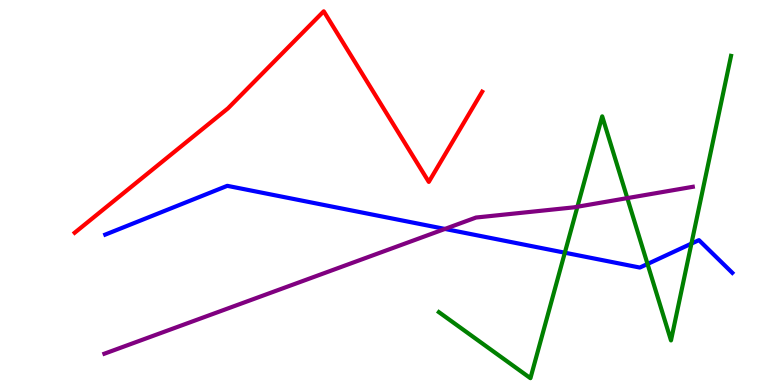[{'lines': ['blue', 'red'], 'intersections': []}, {'lines': ['green', 'red'], 'intersections': []}, {'lines': ['purple', 'red'], 'intersections': []}, {'lines': ['blue', 'green'], 'intersections': [{'x': 7.29, 'y': 3.44}, {'x': 8.36, 'y': 3.14}, {'x': 8.92, 'y': 3.67}]}, {'lines': ['blue', 'purple'], 'intersections': [{'x': 5.74, 'y': 4.05}]}, {'lines': ['green', 'purple'], 'intersections': [{'x': 7.45, 'y': 4.63}, {'x': 8.09, 'y': 4.85}]}]